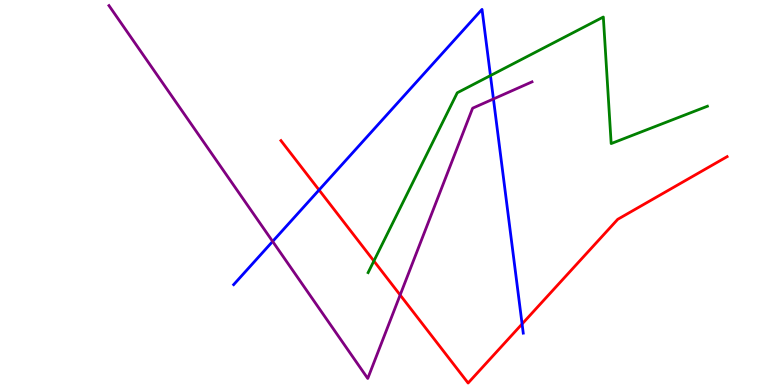[{'lines': ['blue', 'red'], 'intersections': [{'x': 4.12, 'y': 5.07}, {'x': 6.74, 'y': 1.59}]}, {'lines': ['green', 'red'], 'intersections': [{'x': 4.82, 'y': 3.22}]}, {'lines': ['purple', 'red'], 'intersections': [{'x': 5.16, 'y': 2.34}]}, {'lines': ['blue', 'green'], 'intersections': [{'x': 6.33, 'y': 8.04}]}, {'lines': ['blue', 'purple'], 'intersections': [{'x': 3.52, 'y': 3.73}, {'x': 6.37, 'y': 7.43}]}, {'lines': ['green', 'purple'], 'intersections': []}]